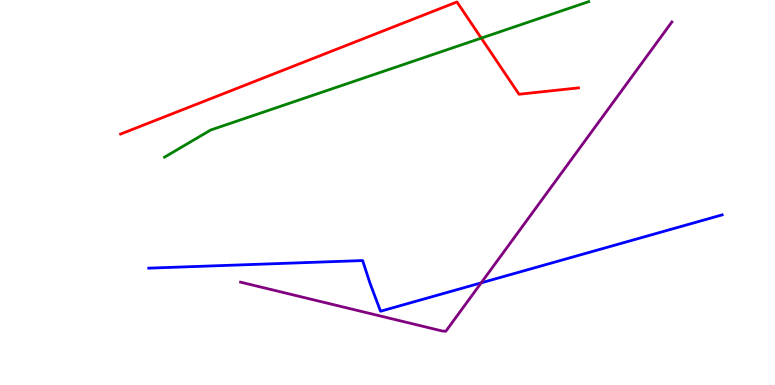[{'lines': ['blue', 'red'], 'intersections': []}, {'lines': ['green', 'red'], 'intersections': [{'x': 6.21, 'y': 9.01}]}, {'lines': ['purple', 'red'], 'intersections': []}, {'lines': ['blue', 'green'], 'intersections': []}, {'lines': ['blue', 'purple'], 'intersections': [{'x': 6.21, 'y': 2.65}]}, {'lines': ['green', 'purple'], 'intersections': []}]